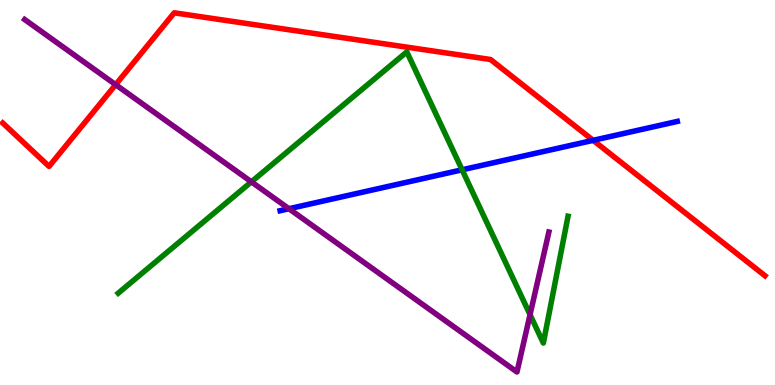[{'lines': ['blue', 'red'], 'intersections': [{'x': 7.65, 'y': 6.35}]}, {'lines': ['green', 'red'], 'intersections': []}, {'lines': ['purple', 'red'], 'intersections': [{'x': 1.49, 'y': 7.8}]}, {'lines': ['blue', 'green'], 'intersections': [{'x': 5.96, 'y': 5.59}]}, {'lines': ['blue', 'purple'], 'intersections': [{'x': 3.73, 'y': 4.58}]}, {'lines': ['green', 'purple'], 'intersections': [{'x': 3.24, 'y': 5.28}, {'x': 6.84, 'y': 1.83}]}]